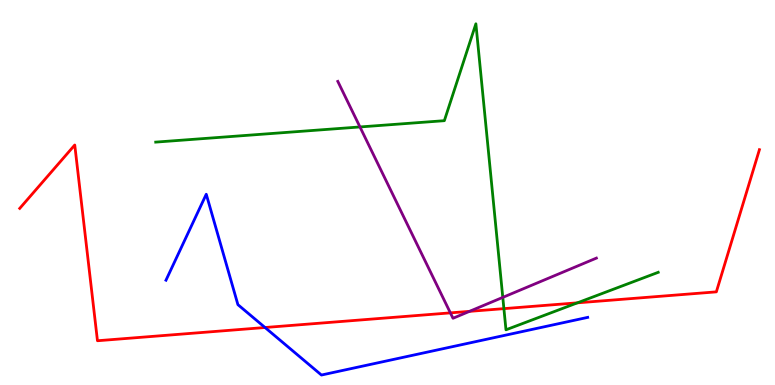[{'lines': ['blue', 'red'], 'intersections': [{'x': 3.42, 'y': 1.49}]}, {'lines': ['green', 'red'], 'intersections': [{'x': 6.5, 'y': 1.98}, {'x': 7.45, 'y': 2.13}]}, {'lines': ['purple', 'red'], 'intersections': [{'x': 5.81, 'y': 1.87}, {'x': 6.06, 'y': 1.91}]}, {'lines': ['blue', 'green'], 'intersections': []}, {'lines': ['blue', 'purple'], 'intersections': []}, {'lines': ['green', 'purple'], 'intersections': [{'x': 4.64, 'y': 6.7}, {'x': 6.49, 'y': 2.28}]}]